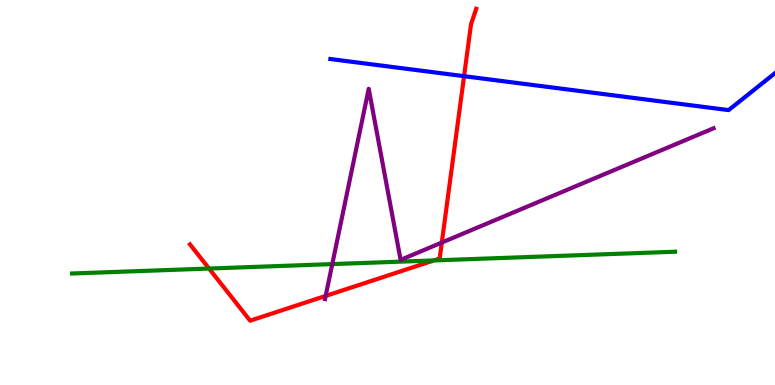[{'lines': ['blue', 'red'], 'intersections': [{'x': 5.99, 'y': 8.02}]}, {'lines': ['green', 'red'], 'intersections': [{'x': 2.7, 'y': 3.02}, {'x': 5.6, 'y': 3.24}]}, {'lines': ['purple', 'red'], 'intersections': [{'x': 4.2, 'y': 2.31}, {'x': 5.7, 'y': 3.7}]}, {'lines': ['blue', 'green'], 'intersections': []}, {'lines': ['blue', 'purple'], 'intersections': []}, {'lines': ['green', 'purple'], 'intersections': [{'x': 4.29, 'y': 3.14}]}]